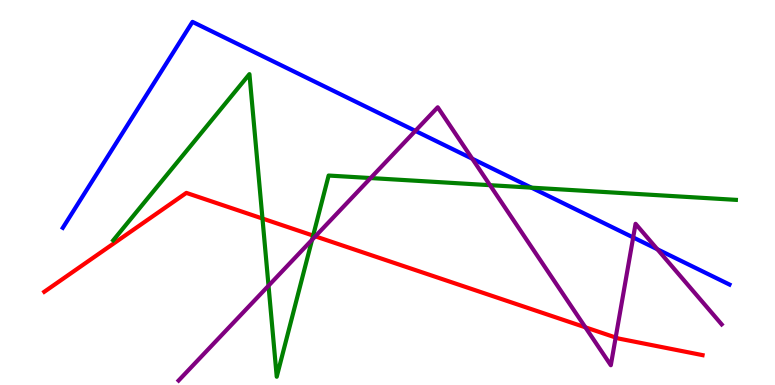[{'lines': ['blue', 'red'], 'intersections': []}, {'lines': ['green', 'red'], 'intersections': [{'x': 3.39, 'y': 4.32}, {'x': 4.04, 'y': 3.88}]}, {'lines': ['purple', 'red'], 'intersections': [{'x': 4.07, 'y': 3.86}, {'x': 7.55, 'y': 1.5}, {'x': 7.94, 'y': 1.23}]}, {'lines': ['blue', 'green'], 'intersections': [{'x': 6.86, 'y': 5.13}]}, {'lines': ['blue', 'purple'], 'intersections': [{'x': 5.36, 'y': 6.6}, {'x': 6.09, 'y': 5.88}, {'x': 8.17, 'y': 3.83}, {'x': 8.48, 'y': 3.53}]}, {'lines': ['green', 'purple'], 'intersections': [{'x': 3.46, 'y': 2.58}, {'x': 4.03, 'y': 3.77}, {'x': 4.78, 'y': 5.38}, {'x': 6.32, 'y': 5.19}]}]